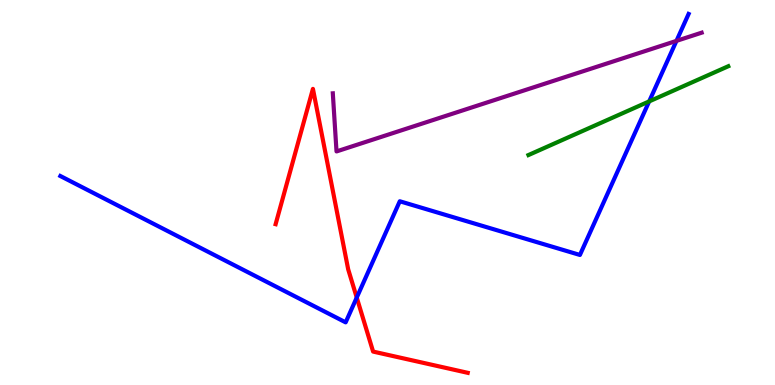[{'lines': ['blue', 'red'], 'intersections': [{'x': 4.6, 'y': 2.27}]}, {'lines': ['green', 'red'], 'intersections': []}, {'lines': ['purple', 'red'], 'intersections': []}, {'lines': ['blue', 'green'], 'intersections': [{'x': 8.38, 'y': 7.37}]}, {'lines': ['blue', 'purple'], 'intersections': [{'x': 8.73, 'y': 8.94}]}, {'lines': ['green', 'purple'], 'intersections': []}]